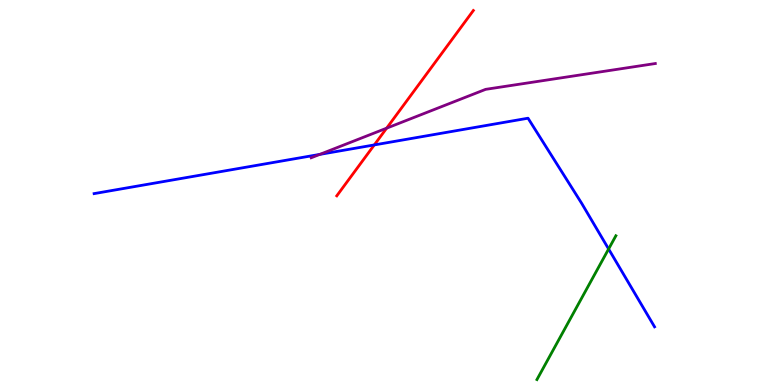[{'lines': ['blue', 'red'], 'intersections': [{'x': 4.83, 'y': 6.24}]}, {'lines': ['green', 'red'], 'intersections': []}, {'lines': ['purple', 'red'], 'intersections': [{'x': 4.99, 'y': 6.67}]}, {'lines': ['blue', 'green'], 'intersections': [{'x': 7.85, 'y': 3.53}]}, {'lines': ['blue', 'purple'], 'intersections': [{'x': 4.13, 'y': 5.99}]}, {'lines': ['green', 'purple'], 'intersections': []}]